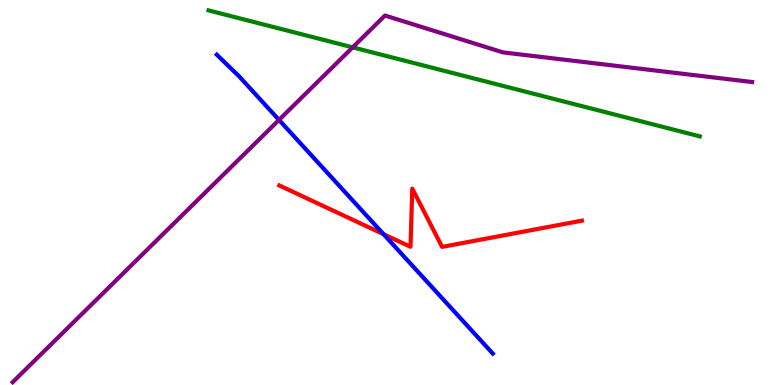[{'lines': ['blue', 'red'], 'intersections': [{'x': 4.95, 'y': 3.92}]}, {'lines': ['green', 'red'], 'intersections': []}, {'lines': ['purple', 'red'], 'intersections': []}, {'lines': ['blue', 'green'], 'intersections': []}, {'lines': ['blue', 'purple'], 'intersections': [{'x': 3.6, 'y': 6.89}]}, {'lines': ['green', 'purple'], 'intersections': [{'x': 4.55, 'y': 8.77}]}]